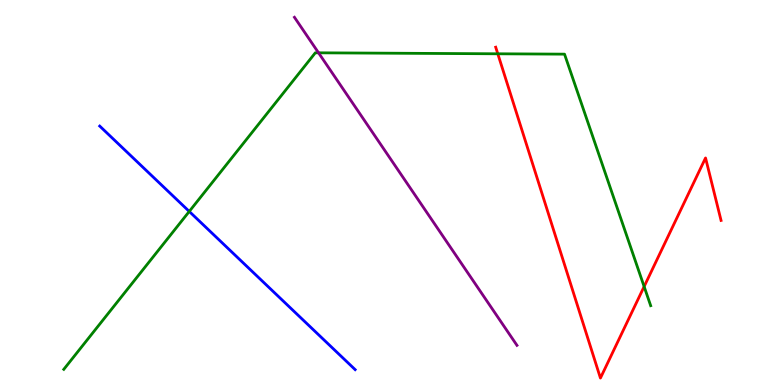[{'lines': ['blue', 'red'], 'intersections': []}, {'lines': ['green', 'red'], 'intersections': [{'x': 6.42, 'y': 8.6}, {'x': 8.31, 'y': 2.56}]}, {'lines': ['purple', 'red'], 'intersections': []}, {'lines': ['blue', 'green'], 'intersections': [{'x': 2.44, 'y': 4.51}]}, {'lines': ['blue', 'purple'], 'intersections': []}, {'lines': ['green', 'purple'], 'intersections': [{'x': 4.11, 'y': 8.63}]}]